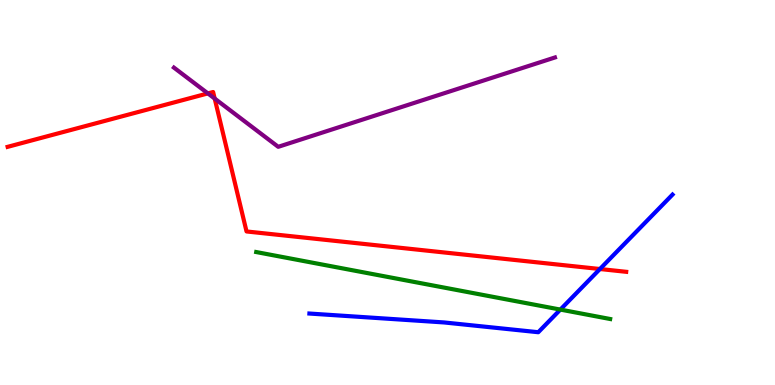[{'lines': ['blue', 'red'], 'intersections': [{'x': 7.74, 'y': 3.01}]}, {'lines': ['green', 'red'], 'intersections': []}, {'lines': ['purple', 'red'], 'intersections': [{'x': 2.68, 'y': 7.57}, {'x': 2.77, 'y': 7.44}]}, {'lines': ['blue', 'green'], 'intersections': [{'x': 7.23, 'y': 1.96}]}, {'lines': ['blue', 'purple'], 'intersections': []}, {'lines': ['green', 'purple'], 'intersections': []}]